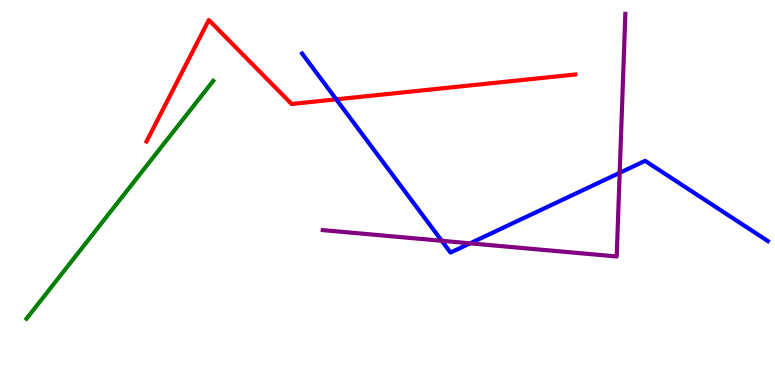[{'lines': ['blue', 'red'], 'intersections': [{'x': 4.34, 'y': 7.42}]}, {'lines': ['green', 'red'], 'intersections': []}, {'lines': ['purple', 'red'], 'intersections': []}, {'lines': ['blue', 'green'], 'intersections': []}, {'lines': ['blue', 'purple'], 'intersections': [{'x': 5.7, 'y': 3.75}, {'x': 6.07, 'y': 3.68}, {'x': 8.0, 'y': 5.51}]}, {'lines': ['green', 'purple'], 'intersections': []}]